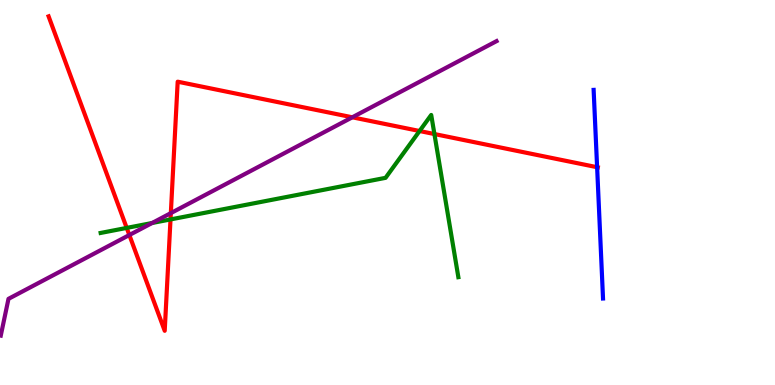[{'lines': ['blue', 'red'], 'intersections': [{'x': 7.7, 'y': 5.66}]}, {'lines': ['green', 'red'], 'intersections': [{'x': 1.64, 'y': 4.08}, {'x': 2.2, 'y': 4.3}, {'x': 5.41, 'y': 6.6}, {'x': 5.61, 'y': 6.52}]}, {'lines': ['purple', 'red'], 'intersections': [{'x': 1.67, 'y': 3.9}, {'x': 2.2, 'y': 4.46}, {'x': 4.55, 'y': 6.95}]}, {'lines': ['blue', 'green'], 'intersections': []}, {'lines': ['blue', 'purple'], 'intersections': []}, {'lines': ['green', 'purple'], 'intersections': [{'x': 1.96, 'y': 4.21}]}]